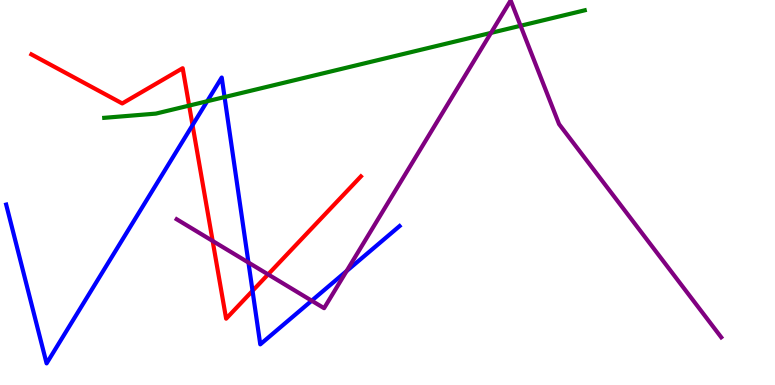[{'lines': ['blue', 'red'], 'intersections': [{'x': 2.48, 'y': 6.75}, {'x': 3.26, 'y': 2.45}]}, {'lines': ['green', 'red'], 'intersections': [{'x': 2.44, 'y': 7.26}]}, {'lines': ['purple', 'red'], 'intersections': [{'x': 2.74, 'y': 3.74}, {'x': 3.46, 'y': 2.87}]}, {'lines': ['blue', 'green'], 'intersections': [{'x': 2.67, 'y': 7.37}, {'x': 2.9, 'y': 7.48}]}, {'lines': ['blue', 'purple'], 'intersections': [{'x': 3.21, 'y': 3.18}, {'x': 4.02, 'y': 2.19}, {'x': 4.47, 'y': 2.96}]}, {'lines': ['green', 'purple'], 'intersections': [{'x': 6.34, 'y': 9.15}, {'x': 6.72, 'y': 9.33}]}]